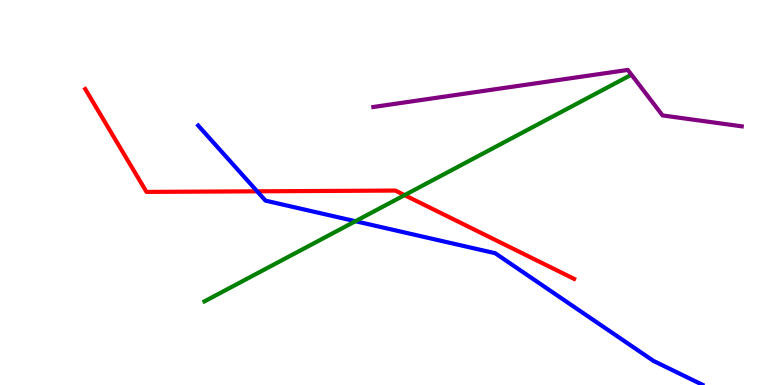[{'lines': ['blue', 'red'], 'intersections': [{'x': 3.32, 'y': 5.03}]}, {'lines': ['green', 'red'], 'intersections': [{'x': 5.22, 'y': 4.93}]}, {'lines': ['purple', 'red'], 'intersections': []}, {'lines': ['blue', 'green'], 'intersections': [{'x': 4.59, 'y': 4.25}]}, {'lines': ['blue', 'purple'], 'intersections': []}, {'lines': ['green', 'purple'], 'intersections': []}]